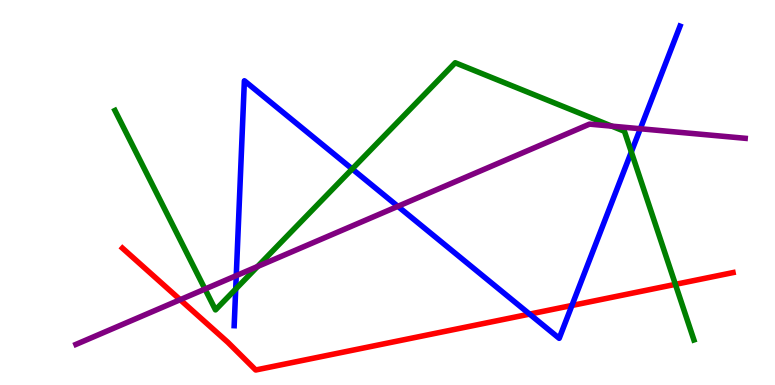[{'lines': ['blue', 'red'], 'intersections': [{'x': 6.83, 'y': 1.84}, {'x': 7.38, 'y': 2.07}]}, {'lines': ['green', 'red'], 'intersections': [{'x': 8.71, 'y': 2.61}]}, {'lines': ['purple', 'red'], 'intersections': [{'x': 2.32, 'y': 2.22}]}, {'lines': ['blue', 'green'], 'intersections': [{'x': 3.04, 'y': 2.49}, {'x': 4.54, 'y': 5.61}, {'x': 8.15, 'y': 6.05}]}, {'lines': ['blue', 'purple'], 'intersections': [{'x': 3.05, 'y': 2.84}, {'x': 5.13, 'y': 4.64}, {'x': 8.26, 'y': 6.66}]}, {'lines': ['green', 'purple'], 'intersections': [{'x': 2.64, 'y': 2.49}, {'x': 3.32, 'y': 3.08}, {'x': 7.89, 'y': 6.72}]}]